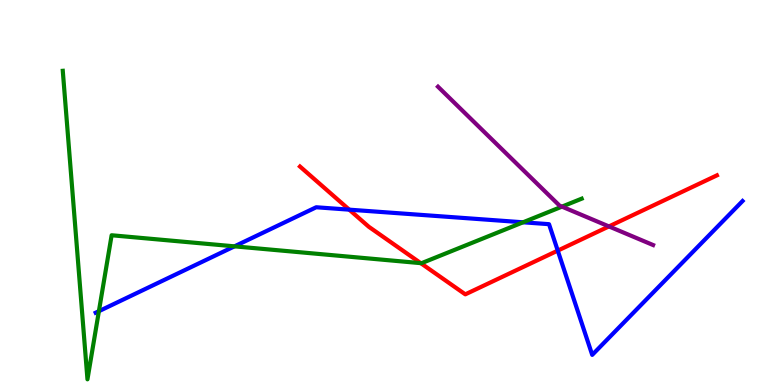[{'lines': ['blue', 'red'], 'intersections': [{'x': 4.51, 'y': 4.55}, {'x': 7.2, 'y': 3.49}]}, {'lines': ['green', 'red'], 'intersections': [{'x': 5.43, 'y': 3.16}]}, {'lines': ['purple', 'red'], 'intersections': [{'x': 7.86, 'y': 4.12}]}, {'lines': ['blue', 'green'], 'intersections': [{'x': 1.28, 'y': 1.92}, {'x': 3.03, 'y': 3.6}, {'x': 6.75, 'y': 4.23}]}, {'lines': ['blue', 'purple'], 'intersections': []}, {'lines': ['green', 'purple'], 'intersections': [{'x': 7.25, 'y': 4.63}]}]